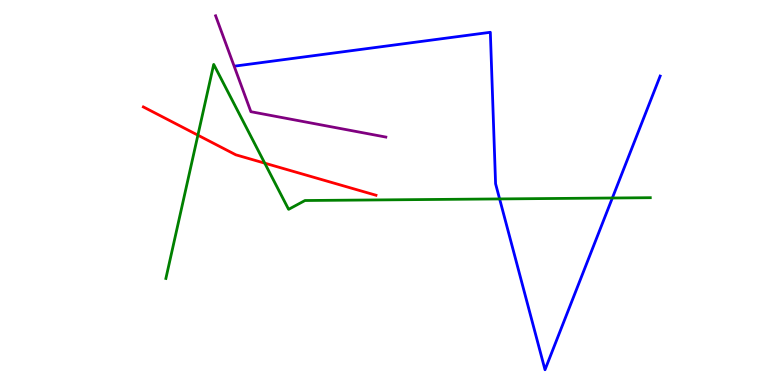[{'lines': ['blue', 'red'], 'intersections': []}, {'lines': ['green', 'red'], 'intersections': [{'x': 2.55, 'y': 6.49}, {'x': 3.42, 'y': 5.76}]}, {'lines': ['purple', 'red'], 'intersections': []}, {'lines': ['blue', 'green'], 'intersections': [{'x': 6.45, 'y': 4.83}, {'x': 7.9, 'y': 4.86}]}, {'lines': ['blue', 'purple'], 'intersections': []}, {'lines': ['green', 'purple'], 'intersections': []}]